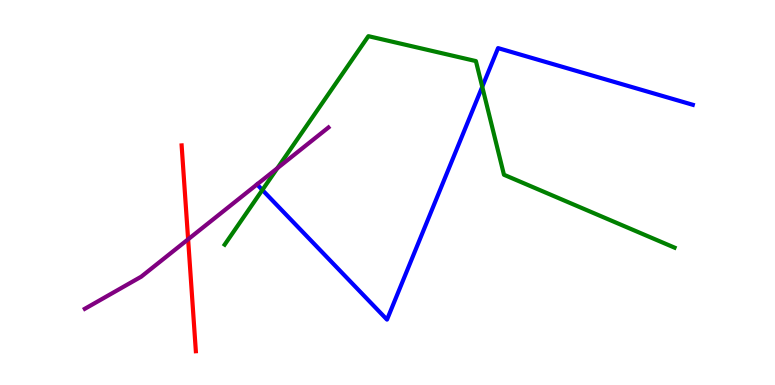[{'lines': ['blue', 'red'], 'intersections': []}, {'lines': ['green', 'red'], 'intersections': []}, {'lines': ['purple', 'red'], 'intersections': [{'x': 2.43, 'y': 3.78}]}, {'lines': ['blue', 'green'], 'intersections': [{'x': 3.39, 'y': 5.07}, {'x': 6.22, 'y': 7.75}]}, {'lines': ['blue', 'purple'], 'intersections': []}, {'lines': ['green', 'purple'], 'intersections': [{'x': 3.58, 'y': 5.63}]}]